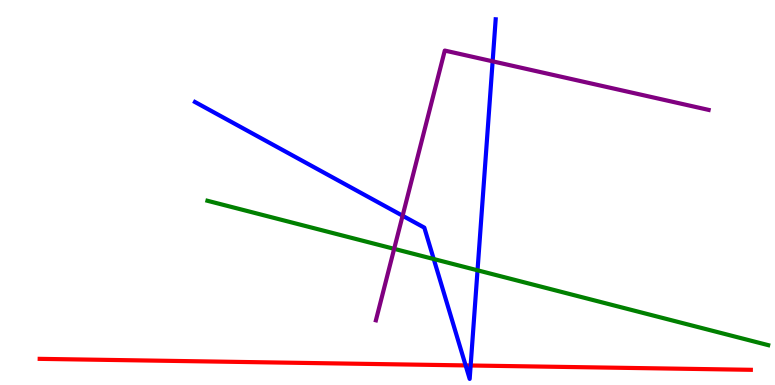[{'lines': ['blue', 'red'], 'intersections': [{'x': 6.01, 'y': 0.509}, {'x': 6.07, 'y': 0.507}]}, {'lines': ['green', 'red'], 'intersections': []}, {'lines': ['purple', 'red'], 'intersections': []}, {'lines': ['blue', 'green'], 'intersections': [{'x': 5.6, 'y': 3.27}, {'x': 6.16, 'y': 2.98}]}, {'lines': ['blue', 'purple'], 'intersections': [{'x': 5.19, 'y': 4.4}, {'x': 6.36, 'y': 8.41}]}, {'lines': ['green', 'purple'], 'intersections': [{'x': 5.09, 'y': 3.54}]}]